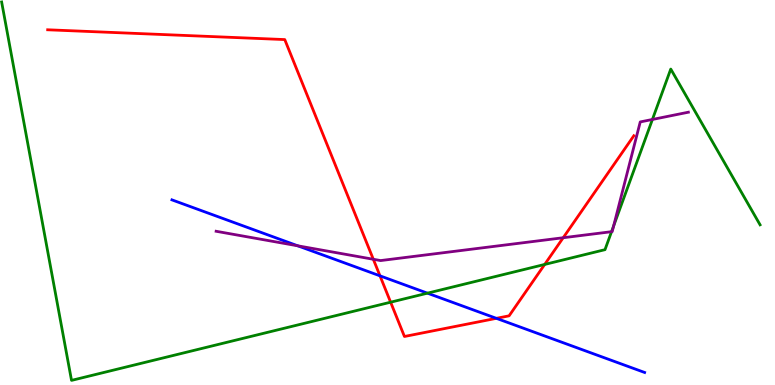[{'lines': ['blue', 'red'], 'intersections': [{'x': 4.9, 'y': 2.84}, {'x': 6.4, 'y': 1.73}]}, {'lines': ['green', 'red'], 'intersections': [{'x': 5.04, 'y': 2.15}, {'x': 7.03, 'y': 3.13}]}, {'lines': ['purple', 'red'], 'intersections': [{'x': 4.82, 'y': 3.27}, {'x': 7.27, 'y': 3.83}]}, {'lines': ['blue', 'green'], 'intersections': [{'x': 5.52, 'y': 2.39}]}, {'lines': ['blue', 'purple'], 'intersections': [{'x': 3.84, 'y': 3.62}]}, {'lines': ['green', 'purple'], 'intersections': [{'x': 7.89, 'y': 3.98}, {'x': 7.92, 'y': 4.13}, {'x': 8.42, 'y': 6.9}]}]